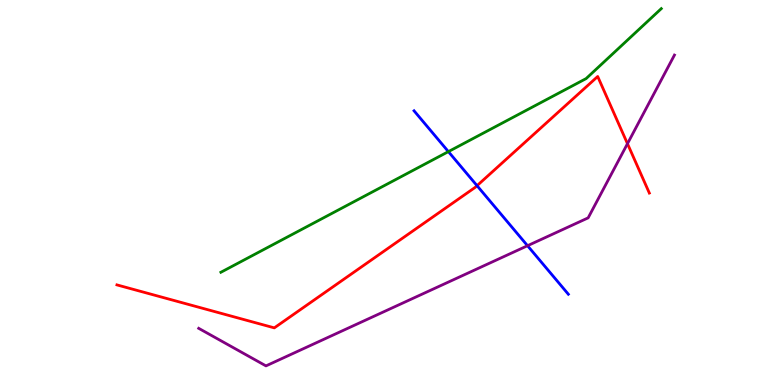[{'lines': ['blue', 'red'], 'intersections': [{'x': 6.16, 'y': 5.18}]}, {'lines': ['green', 'red'], 'intersections': []}, {'lines': ['purple', 'red'], 'intersections': [{'x': 8.1, 'y': 6.27}]}, {'lines': ['blue', 'green'], 'intersections': [{'x': 5.79, 'y': 6.06}]}, {'lines': ['blue', 'purple'], 'intersections': [{'x': 6.81, 'y': 3.62}]}, {'lines': ['green', 'purple'], 'intersections': []}]